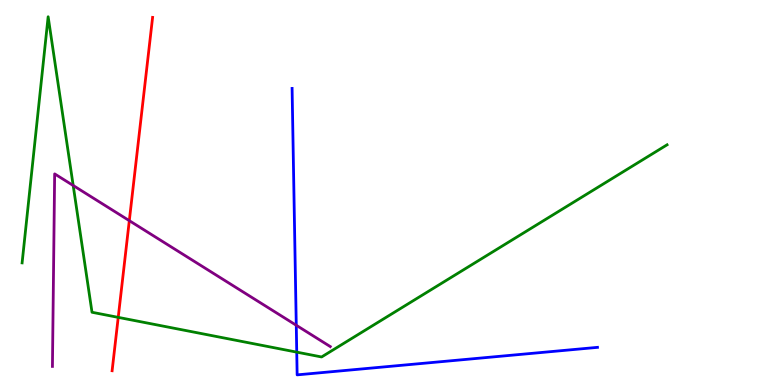[{'lines': ['blue', 'red'], 'intersections': []}, {'lines': ['green', 'red'], 'intersections': [{'x': 1.53, 'y': 1.76}]}, {'lines': ['purple', 'red'], 'intersections': [{'x': 1.67, 'y': 4.27}]}, {'lines': ['blue', 'green'], 'intersections': [{'x': 3.83, 'y': 0.854}]}, {'lines': ['blue', 'purple'], 'intersections': [{'x': 3.82, 'y': 1.55}]}, {'lines': ['green', 'purple'], 'intersections': [{'x': 0.944, 'y': 5.18}]}]